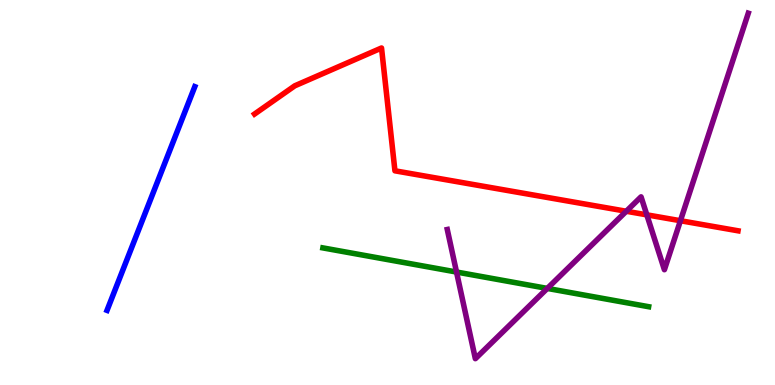[{'lines': ['blue', 'red'], 'intersections': []}, {'lines': ['green', 'red'], 'intersections': []}, {'lines': ['purple', 'red'], 'intersections': [{'x': 8.08, 'y': 4.51}, {'x': 8.35, 'y': 4.42}, {'x': 8.78, 'y': 4.27}]}, {'lines': ['blue', 'green'], 'intersections': []}, {'lines': ['blue', 'purple'], 'intersections': []}, {'lines': ['green', 'purple'], 'intersections': [{'x': 5.89, 'y': 2.93}, {'x': 7.06, 'y': 2.51}]}]